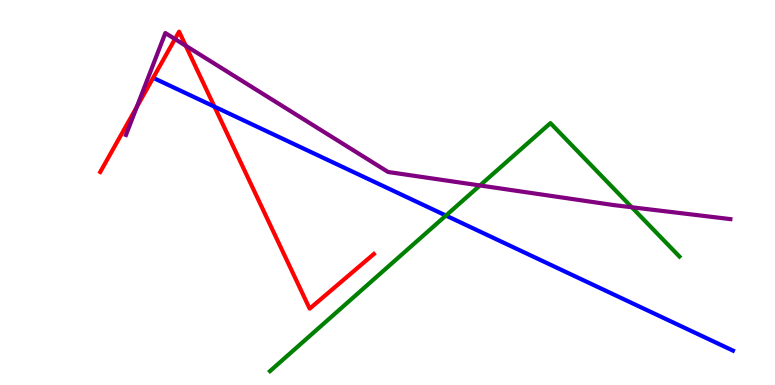[{'lines': ['blue', 'red'], 'intersections': [{'x': 2.77, 'y': 7.23}]}, {'lines': ['green', 'red'], 'intersections': []}, {'lines': ['purple', 'red'], 'intersections': [{'x': 1.76, 'y': 7.22}, {'x': 2.26, 'y': 8.99}, {'x': 2.4, 'y': 8.81}]}, {'lines': ['blue', 'green'], 'intersections': [{'x': 5.75, 'y': 4.4}]}, {'lines': ['blue', 'purple'], 'intersections': []}, {'lines': ['green', 'purple'], 'intersections': [{'x': 6.19, 'y': 5.18}, {'x': 8.15, 'y': 4.62}]}]